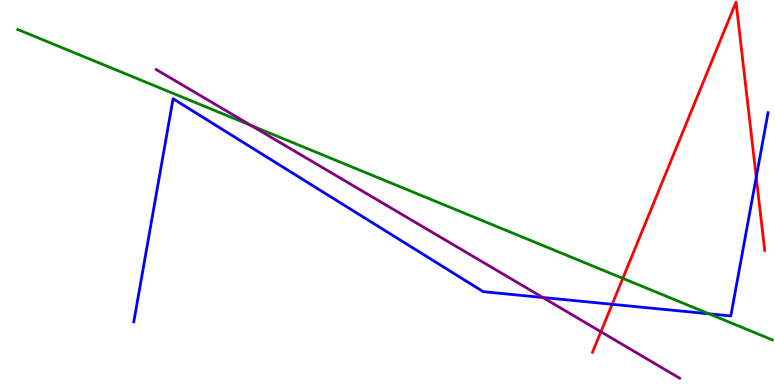[{'lines': ['blue', 'red'], 'intersections': [{'x': 7.9, 'y': 2.1}, {'x': 9.76, 'y': 5.4}]}, {'lines': ['green', 'red'], 'intersections': [{'x': 8.04, 'y': 2.77}]}, {'lines': ['purple', 'red'], 'intersections': [{'x': 7.75, 'y': 1.38}]}, {'lines': ['blue', 'green'], 'intersections': [{'x': 9.15, 'y': 1.85}]}, {'lines': ['blue', 'purple'], 'intersections': [{'x': 7.0, 'y': 2.27}]}, {'lines': ['green', 'purple'], 'intersections': [{'x': 3.24, 'y': 6.74}]}]